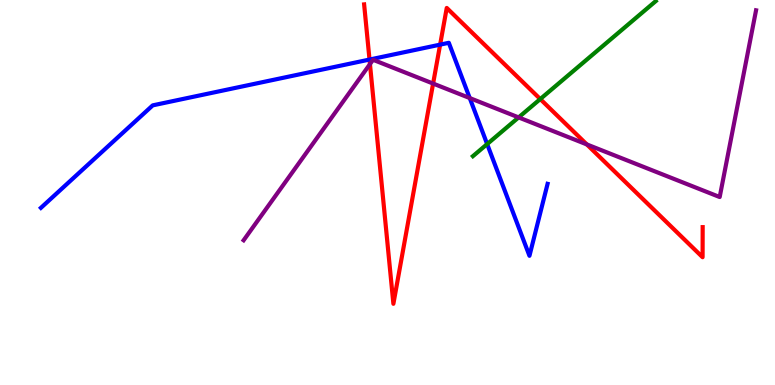[{'lines': ['blue', 'red'], 'intersections': [{'x': 4.77, 'y': 8.45}, {'x': 5.68, 'y': 8.84}]}, {'lines': ['green', 'red'], 'intersections': [{'x': 6.97, 'y': 7.43}]}, {'lines': ['purple', 'red'], 'intersections': [{'x': 4.77, 'y': 8.33}, {'x': 5.59, 'y': 7.83}, {'x': 7.57, 'y': 6.25}]}, {'lines': ['blue', 'green'], 'intersections': [{'x': 6.29, 'y': 6.26}]}, {'lines': ['blue', 'purple'], 'intersections': [{'x': 6.06, 'y': 7.45}]}, {'lines': ['green', 'purple'], 'intersections': [{'x': 6.69, 'y': 6.95}]}]